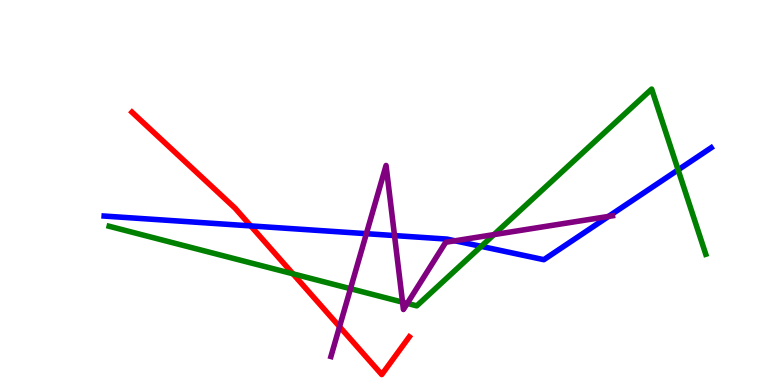[{'lines': ['blue', 'red'], 'intersections': [{'x': 3.24, 'y': 4.13}]}, {'lines': ['green', 'red'], 'intersections': [{'x': 3.78, 'y': 2.89}]}, {'lines': ['purple', 'red'], 'intersections': [{'x': 4.38, 'y': 1.52}]}, {'lines': ['blue', 'green'], 'intersections': [{'x': 6.21, 'y': 3.6}, {'x': 8.75, 'y': 5.59}]}, {'lines': ['blue', 'purple'], 'intersections': [{'x': 4.73, 'y': 3.93}, {'x': 5.09, 'y': 3.88}, {'x': 5.87, 'y': 3.75}, {'x': 7.85, 'y': 4.38}]}, {'lines': ['green', 'purple'], 'intersections': [{'x': 4.52, 'y': 2.5}, {'x': 5.19, 'y': 2.15}, {'x': 5.26, 'y': 2.12}, {'x': 6.37, 'y': 3.91}]}]